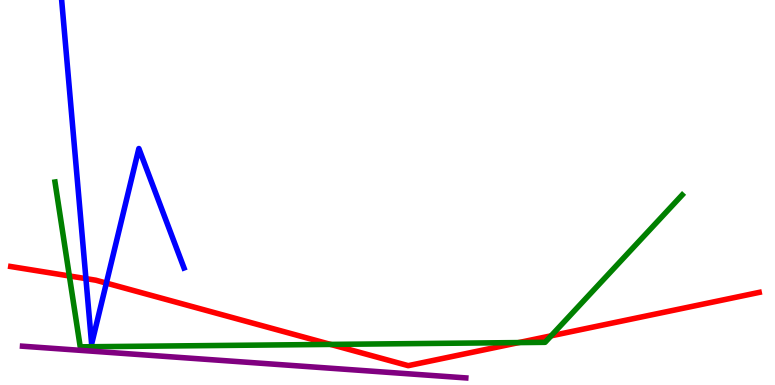[{'lines': ['blue', 'red'], 'intersections': [{'x': 1.11, 'y': 2.76}, {'x': 1.37, 'y': 2.65}]}, {'lines': ['green', 'red'], 'intersections': [{'x': 0.895, 'y': 2.83}, {'x': 4.26, 'y': 1.05}, {'x': 6.69, 'y': 1.1}, {'x': 7.11, 'y': 1.28}]}, {'lines': ['purple', 'red'], 'intersections': []}, {'lines': ['blue', 'green'], 'intersections': []}, {'lines': ['blue', 'purple'], 'intersections': []}, {'lines': ['green', 'purple'], 'intersections': []}]